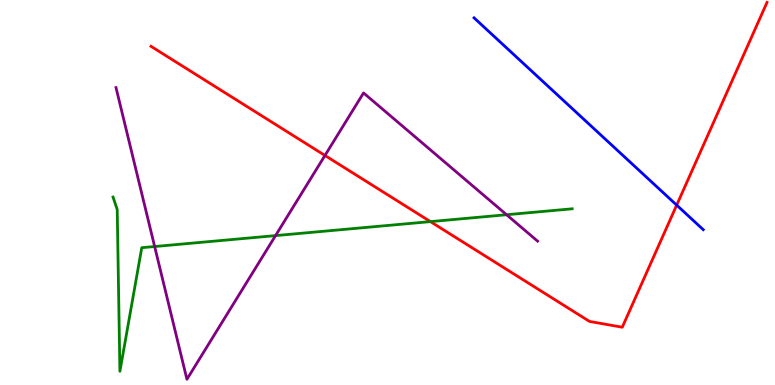[{'lines': ['blue', 'red'], 'intersections': [{'x': 8.73, 'y': 4.67}]}, {'lines': ['green', 'red'], 'intersections': [{'x': 5.55, 'y': 4.24}]}, {'lines': ['purple', 'red'], 'intersections': [{'x': 4.19, 'y': 5.96}]}, {'lines': ['blue', 'green'], 'intersections': []}, {'lines': ['blue', 'purple'], 'intersections': []}, {'lines': ['green', 'purple'], 'intersections': [{'x': 2.0, 'y': 3.6}, {'x': 3.56, 'y': 3.88}, {'x': 6.54, 'y': 4.42}]}]